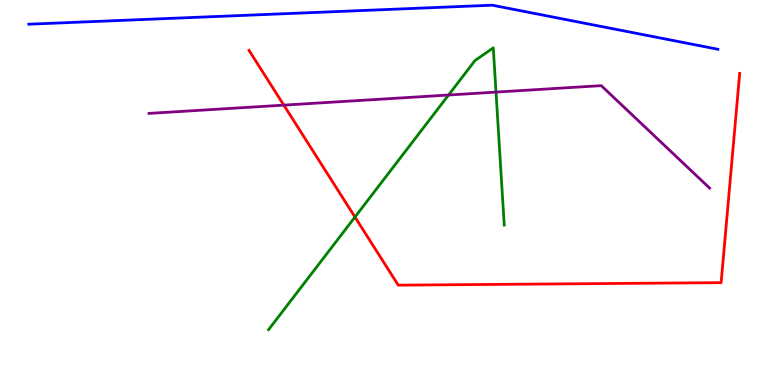[{'lines': ['blue', 'red'], 'intersections': []}, {'lines': ['green', 'red'], 'intersections': [{'x': 4.58, 'y': 4.36}]}, {'lines': ['purple', 'red'], 'intersections': [{'x': 3.66, 'y': 7.27}]}, {'lines': ['blue', 'green'], 'intersections': []}, {'lines': ['blue', 'purple'], 'intersections': []}, {'lines': ['green', 'purple'], 'intersections': [{'x': 5.79, 'y': 7.53}, {'x': 6.4, 'y': 7.61}]}]